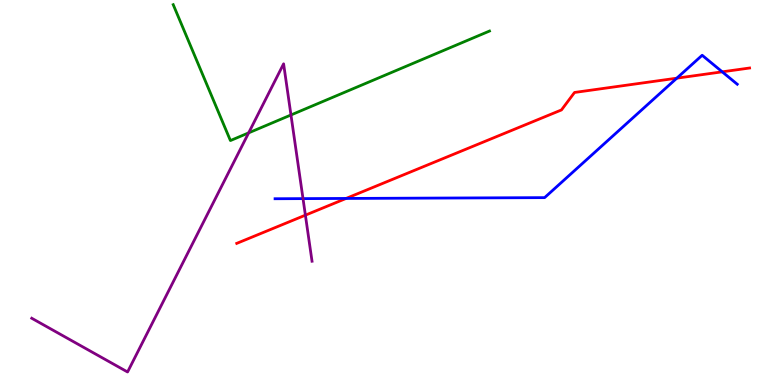[{'lines': ['blue', 'red'], 'intersections': [{'x': 4.47, 'y': 4.85}, {'x': 8.73, 'y': 7.97}, {'x': 9.32, 'y': 8.13}]}, {'lines': ['green', 'red'], 'intersections': []}, {'lines': ['purple', 'red'], 'intersections': [{'x': 3.94, 'y': 4.41}]}, {'lines': ['blue', 'green'], 'intersections': []}, {'lines': ['blue', 'purple'], 'intersections': [{'x': 3.91, 'y': 4.84}]}, {'lines': ['green', 'purple'], 'intersections': [{'x': 3.21, 'y': 6.55}, {'x': 3.75, 'y': 7.01}]}]